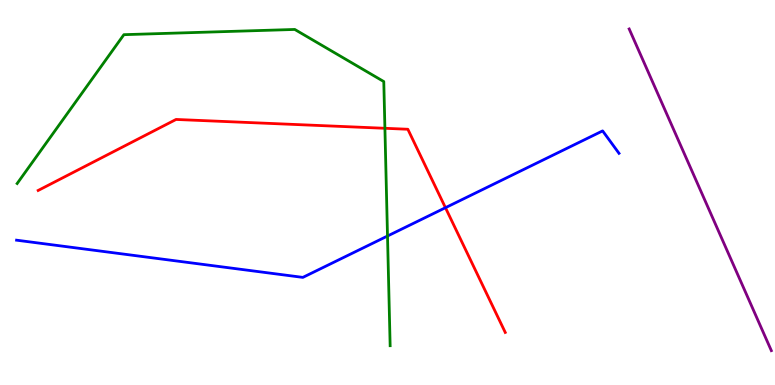[{'lines': ['blue', 'red'], 'intersections': [{'x': 5.75, 'y': 4.61}]}, {'lines': ['green', 'red'], 'intersections': [{'x': 4.97, 'y': 6.67}]}, {'lines': ['purple', 'red'], 'intersections': []}, {'lines': ['blue', 'green'], 'intersections': [{'x': 5.0, 'y': 3.87}]}, {'lines': ['blue', 'purple'], 'intersections': []}, {'lines': ['green', 'purple'], 'intersections': []}]